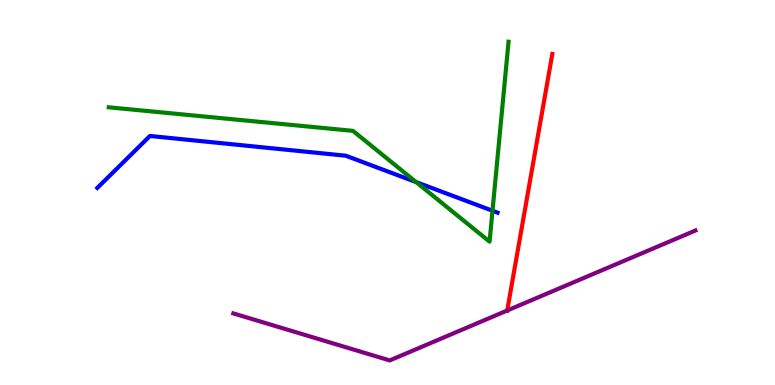[{'lines': ['blue', 'red'], 'intersections': []}, {'lines': ['green', 'red'], 'intersections': []}, {'lines': ['purple', 'red'], 'intersections': [{'x': 6.54, 'y': 1.93}]}, {'lines': ['blue', 'green'], 'intersections': [{'x': 5.37, 'y': 5.27}, {'x': 6.35, 'y': 4.53}]}, {'lines': ['blue', 'purple'], 'intersections': []}, {'lines': ['green', 'purple'], 'intersections': []}]